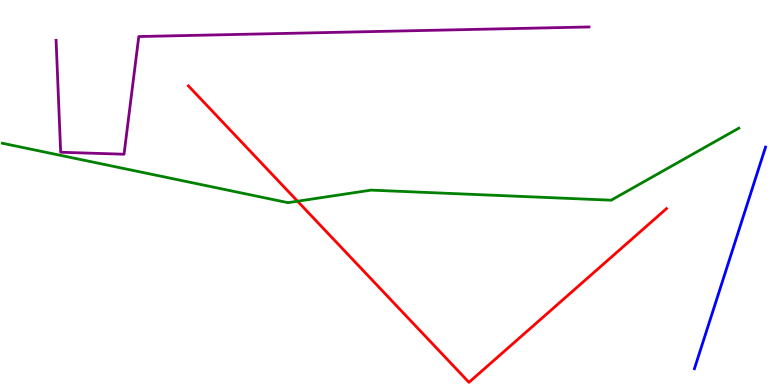[{'lines': ['blue', 'red'], 'intersections': []}, {'lines': ['green', 'red'], 'intersections': [{'x': 3.84, 'y': 4.77}]}, {'lines': ['purple', 'red'], 'intersections': []}, {'lines': ['blue', 'green'], 'intersections': []}, {'lines': ['blue', 'purple'], 'intersections': []}, {'lines': ['green', 'purple'], 'intersections': []}]